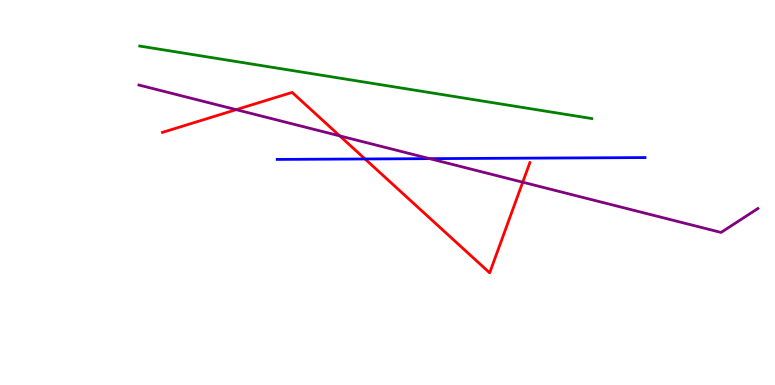[{'lines': ['blue', 'red'], 'intersections': [{'x': 4.71, 'y': 5.87}]}, {'lines': ['green', 'red'], 'intersections': []}, {'lines': ['purple', 'red'], 'intersections': [{'x': 3.05, 'y': 7.15}, {'x': 4.38, 'y': 6.47}, {'x': 6.74, 'y': 5.27}]}, {'lines': ['blue', 'green'], 'intersections': []}, {'lines': ['blue', 'purple'], 'intersections': [{'x': 5.54, 'y': 5.88}]}, {'lines': ['green', 'purple'], 'intersections': []}]